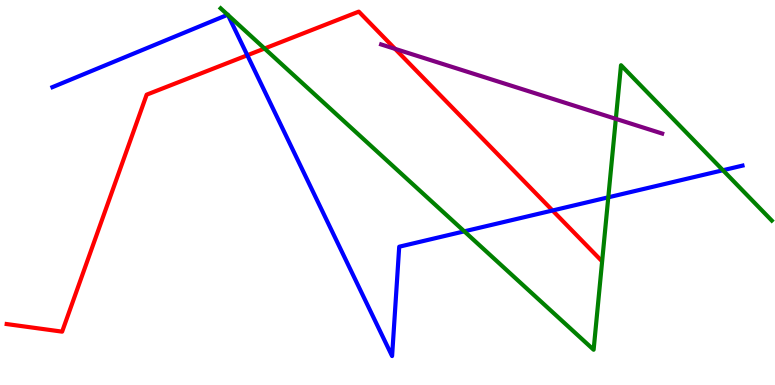[{'lines': ['blue', 'red'], 'intersections': [{'x': 3.19, 'y': 8.56}, {'x': 7.13, 'y': 4.53}]}, {'lines': ['green', 'red'], 'intersections': [{'x': 3.41, 'y': 8.74}]}, {'lines': ['purple', 'red'], 'intersections': [{'x': 5.1, 'y': 8.73}]}, {'lines': ['blue', 'green'], 'intersections': [{'x': 2.94, 'y': 9.62}, {'x': 2.94, 'y': 9.61}, {'x': 5.99, 'y': 3.99}, {'x': 7.85, 'y': 4.87}, {'x': 9.33, 'y': 5.58}]}, {'lines': ['blue', 'purple'], 'intersections': []}, {'lines': ['green', 'purple'], 'intersections': [{'x': 7.95, 'y': 6.91}]}]